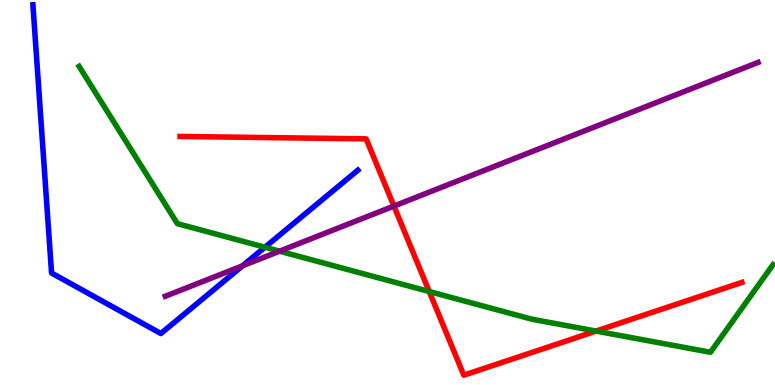[{'lines': ['blue', 'red'], 'intersections': []}, {'lines': ['green', 'red'], 'intersections': [{'x': 5.54, 'y': 2.43}, {'x': 7.69, 'y': 1.4}]}, {'lines': ['purple', 'red'], 'intersections': [{'x': 5.08, 'y': 4.65}]}, {'lines': ['blue', 'green'], 'intersections': [{'x': 3.42, 'y': 3.58}]}, {'lines': ['blue', 'purple'], 'intersections': [{'x': 3.13, 'y': 3.1}]}, {'lines': ['green', 'purple'], 'intersections': [{'x': 3.61, 'y': 3.48}]}]